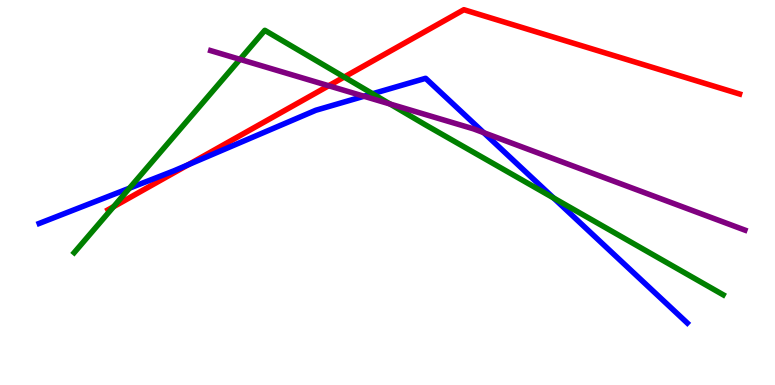[{'lines': ['blue', 'red'], 'intersections': [{'x': 2.43, 'y': 5.72}]}, {'lines': ['green', 'red'], 'intersections': [{'x': 1.47, 'y': 4.63}, {'x': 4.44, 'y': 8.0}]}, {'lines': ['purple', 'red'], 'intersections': [{'x': 4.24, 'y': 7.77}]}, {'lines': ['blue', 'green'], 'intersections': [{'x': 1.67, 'y': 5.11}, {'x': 4.81, 'y': 7.57}, {'x': 7.14, 'y': 4.86}]}, {'lines': ['blue', 'purple'], 'intersections': [{'x': 4.7, 'y': 7.5}, {'x': 6.24, 'y': 6.55}]}, {'lines': ['green', 'purple'], 'intersections': [{'x': 3.1, 'y': 8.46}, {'x': 5.03, 'y': 7.3}]}]